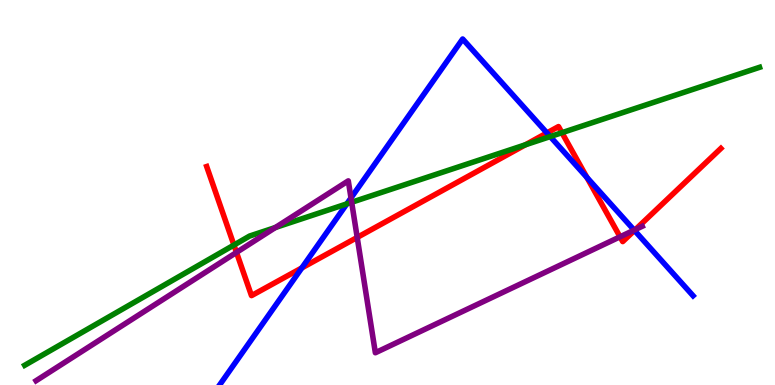[{'lines': ['blue', 'red'], 'intersections': [{'x': 3.89, 'y': 3.04}, {'x': 7.06, 'y': 6.55}, {'x': 7.57, 'y': 5.39}, {'x': 8.19, 'y': 4.01}]}, {'lines': ['green', 'red'], 'intersections': [{'x': 3.02, 'y': 3.64}, {'x': 6.78, 'y': 6.24}, {'x': 7.25, 'y': 6.55}]}, {'lines': ['purple', 'red'], 'intersections': [{'x': 3.05, 'y': 3.44}, {'x': 4.61, 'y': 3.83}, {'x': 8.0, 'y': 3.85}, {'x': 8.2, 'y': 4.04}]}, {'lines': ['blue', 'green'], 'intersections': [{'x': 4.48, 'y': 4.7}, {'x': 7.1, 'y': 6.45}]}, {'lines': ['blue', 'purple'], 'intersections': [{'x': 4.53, 'y': 4.86}, {'x': 8.18, 'y': 4.02}]}, {'lines': ['green', 'purple'], 'intersections': [{'x': 3.55, 'y': 4.09}, {'x': 4.54, 'y': 4.75}]}]